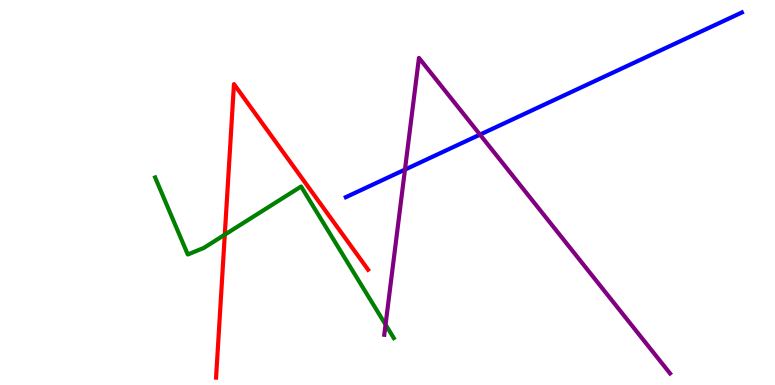[{'lines': ['blue', 'red'], 'intersections': []}, {'lines': ['green', 'red'], 'intersections': [{'x': 2.9, 'y': 3.9}]}, {'lines': ['purple', 'red'], 'intersections': []}, {'lines': ['blue', 'green'], 'intersections': []}, {'lines': ['blue', 'purple'], 'intersections': [{'x': 5.23, 'y': 5.59}, {'x': 6.19, 'y': 6.5}]}, {'lines': ['green', 'purple'], 'intersections': [{'x': 4.97, 'y': 1.57}]}]